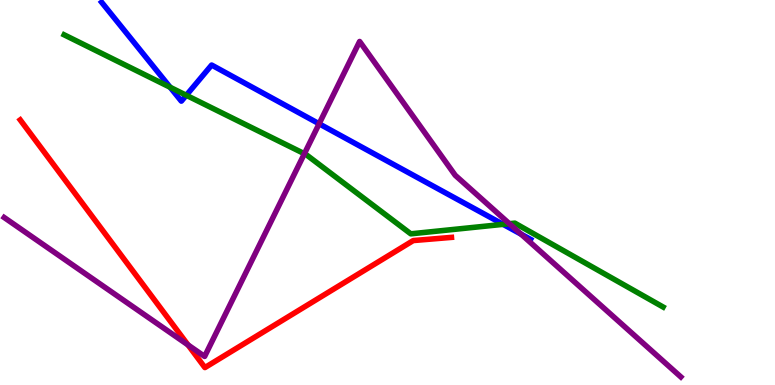[{'lines': ['blue', 'red'], 'intersections': []}, {'lines': ['green', 'red'], 'intersections': []}, {'lines': ['purple', 'red'], 'intersections': [{'x': 2.43, 'y': 1.04}]}, {'lines': ['blue', 'green'], 'intersections': [{'x': 2.2, 'y': 7.73}, {'x': 2.4, 'y': 7.53}, {'x': 6.49, 'y': 4.17}]}, {'lines': ['blue', 'purple'], 'intersections': [{'x': 4.12, 'y': 6.78}, {'x': 6.72, 'y': 3.92}]}, {'lines': ['green', 'purple'], 'intersections': [{'x': 3.93, 'y': 6.01}, {'x': 6.57, 'y': 4.19}]}]